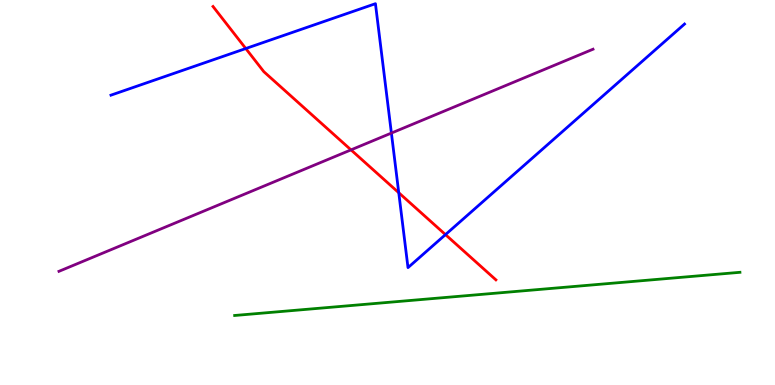[{'lines': ['blue', 'red'], 'intersections': [{'x': 3.17, 'y': 8.74}, {'x': 5.15, 'y': 4.99}, {'x': 5.75, 'y': 3.91}]}, {'lines': ['green', 'red'], 'intersections': []}, {'lines': ['purple', 'red'], 'intersections': [{'x': 4.53, 'y': 6.11}]}, {'lines': ['blue', 'green'], 'intersections': []}, {'lines': ['blue', 'purple'], 'intersections': [{'x': 5.05, 'y': 6.54}]}, {'lines': ['green', 'purple'], 'intersections': []}]